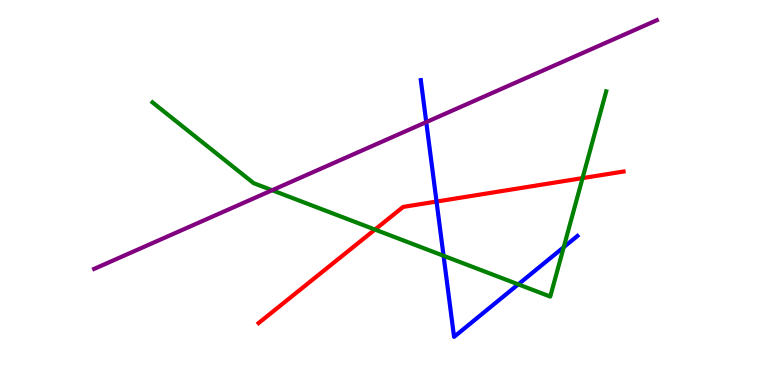[{'lines': ['blue', 'red'], 'intersections': [{'x': 5.63, 'y': 4.76}]}, {'lines': ['green', 'red'], 'intersections': [{'x': 4.84, 'y': 4.04}, {'x': 7.52, 'y': 5.37}]}, {'lines': ['purple', 'red'], 'intersections': []}, {'lines': ['blue', 'green'], 'intersections': [{'x': 5.72, 'y': 3.36}, {'x': 6.69, 'y': 2.61}, {'x': 7.27, 'y': 3.58}]}, {'lines': ['blue', 'purple'], 'intersections': [{'x': 5.5, 'y': 6.83}]}, {'lines': ['green', 'purple'], 'intersections': [{'x': 3.51, 'y': 5.06}]}]